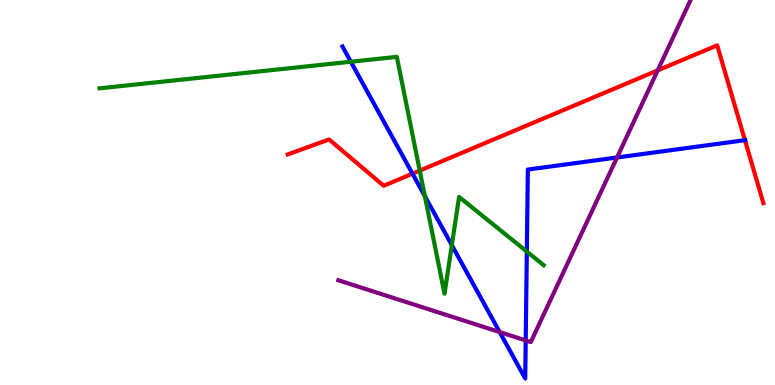[{'lines': ['blue', 'red'], 'intersections': [{'x': 5.32, 'y': 5.49}, {'x': 9.61, 'y': 6.36}]}, {'lines': ['green', 'red'], 'intersections': [{'x': 5.42, 'y': 5.57}]}, {'lines': ['purple', 'red'], 'intersections': [{'x': 8.49, 'y': 8.17}]}, {'lines': ['blue', 'green'], 'intersections': [{'x': 4.53, 'y': 8.4}, {'x': 5.48, 'y': 4.9}, {'x': 5.83, 'y': 3.63}, {'x': 6.8, 'y': 3.47}]}, {'lines': ['blue', 'purple'], 'intersections': [{'x': 6.45, 'y': 1.37}, {'x': 6.78, 'y': 1.16}, {'x': 7.96, 'y': 5.91}]}, {'lines': ['green', 'purple'], 'intersections': []}]